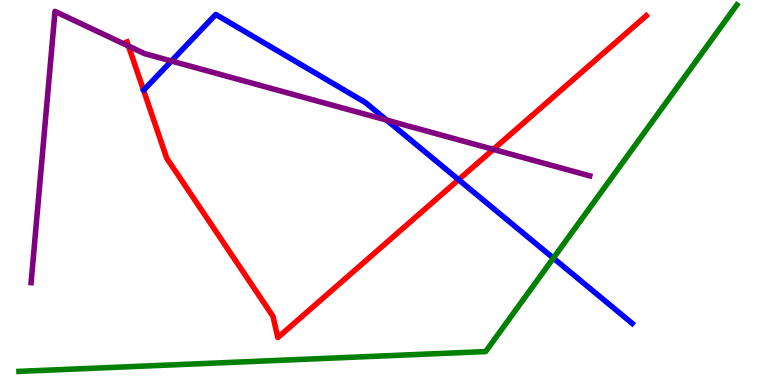[{'lines': ['blue', 'red'], 'intersections': [{'x': 5.92, 'y': 5.33}]}, {'lines': ['green', 'red'], 'intersections': []}, {'lines': ['purple', 'red'], 'intersections': [{'x': 1.66, 'y': 8.8}, {'x': 6.36, 'y': 6.12}]}, {'lines': ['blue', 'green'], 'intersections': [{'x': 7.14, 'y': 3.3}]}, {'lines': ['blue', 'purple'], 'intersections': [{'x': 2.21, 'y': 8.42}, {'x': 4.99, 'y': 6.88}]}, {'lines': ['green', 'purple'], 'intersections': []}]